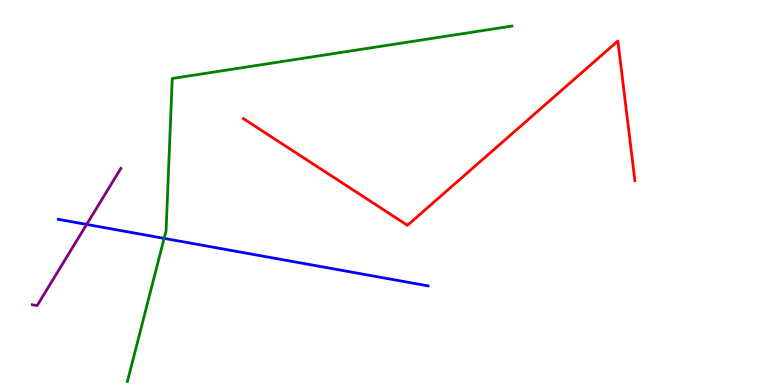[{'lines': ['blue', 'red'], 'intersections': []}, {'lines': ['green', 'red'], 'intersections': []}, {'lines': ['purple', 'red'], 'intersections': []}, {'lines': ['blue', 'green'], 'intersections': [{'x': 2.12, 'y': 3.81}]}, {'lines': ['blue', 'purple'], 'intersections': [{'x': 1.12, 'y': 4.17}]}, {'lines': ['green', 'purple'], 'intersections': []}]